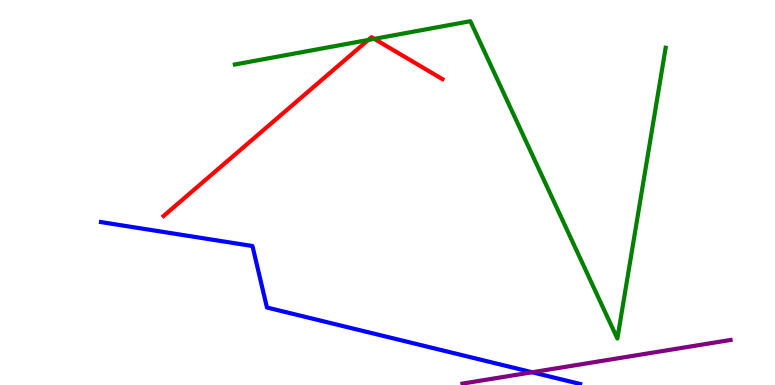[{'lines': ['blue', 'red'], 'intersections': []}, {'lines': ['green', 'red'], 'intersections': [{'x': 4.75, 'y': 8.96}, {'x': 4.83, 'y': 8.99}]}, {'lines': ['purple', 'red'], 'intersections': []}, {'lines': ['blue', 'green'], 'intersections': []}, {'lines': ['blue', 'purple'], 'intersections': [{'x': 6.87, 'y': 0.331}]}, {'lines': ['green', 'purple'], 'intersections': []}]